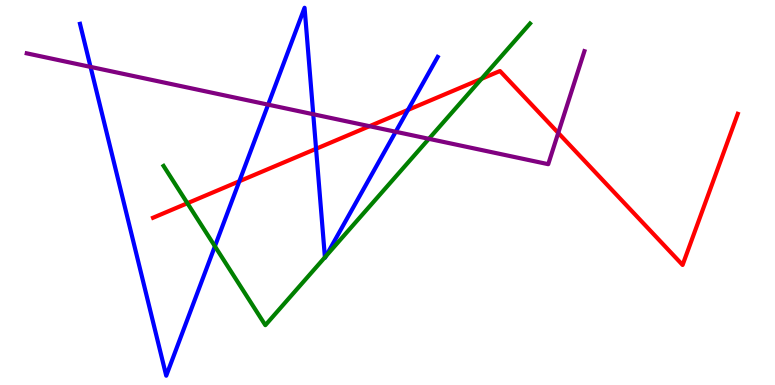[{'lines': ['blue', 'red'], 'intersections': [{'x': 3.09, 'y': 5.29}, {'x': 4.08, 'y': 6.14}, {'x': 5.26, 'y': 7.14}]}, {'lines': ['green', 'red'], 'intersections': [{'x': 2.42, 'y': 4.72}, {'x': 6.21, 'y': 7.95}]}, {'lines': ['purple', 'red'], 'intersections': [{'x': 4.77, 'y': 6.72}, {'x': 7.2, 'y': 6.55}]}, {'lines': ['blue', 'green'], 'intersections': [{'x': 2.77, 'y': 3.6}, {'x': 4.19, 'y': 3.32}, {'x': 4.21, 'y': 3.35}]}, {'lines': ['blue', 'purple'], 'intersections': [{'x': 1.17, 'y': 8.26}, {'x': 3.46, 'y': 7.28}, {'x': 4.04, 'y': 7.03}, {'x': 5.11, 'y': 6.58}]}, {'lines': ['green', 'purple'], 'intersections': [{'x': 5.53, 'y': 6.39}]}]